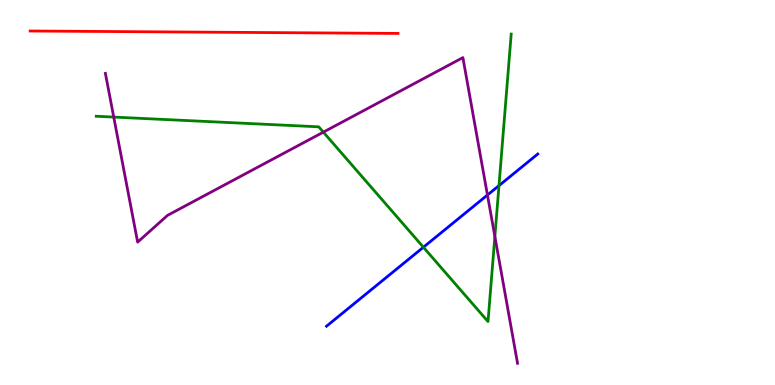[{'lines': ['blue', 'red'], 'intersections': []}, {'lines': ['green', 'red'], 'intersections': []}, {'lines': ['purple', 'red'], 'intersections': []}, {'lines': ['blue', 'green'], 'intersections': [{'x': 5.46, 'y': 3.58}, {'x': 6.44, 'y': 5.18}]}, {'lines': ['blue', 'purple'], 'intersections': [{'x': 6.29, 'y': 4.93}]}, {'lines': ['green', 'purple'], 'intersections': [{'x': 1.47, 'y': 6.96}, {'x': 4.17, 'y': 6.57}, {'x': 6.39, 'y': 3.86}]}]